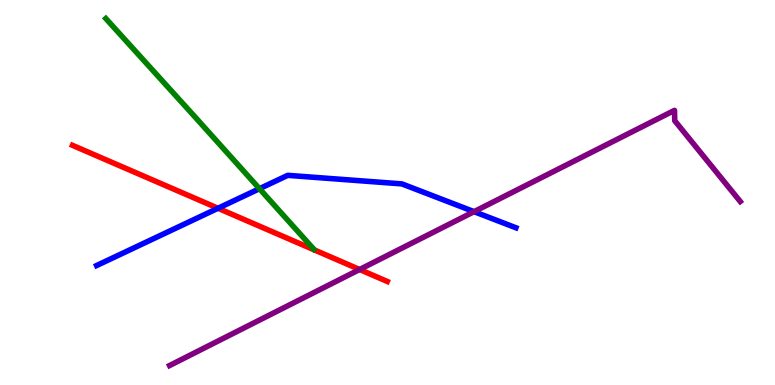[{'lines': ['blue', 'red'], 'intersections': [{'x': 2.81, 'y': 4.59}]}, {'lines': ['green', 'red'], 'intersections': []}, {'lines': ['purple', 'red'], 'intersections': [{'x': 4.64, 'y': 3.0}]}, {'lines': ['blue', 'green'], 'intersections': [{'x': 3.35, 'y': 5.1}]}, {'lines': ['blue', 'purple'], 'intersections': [{'x': 6.12, 'y': 4.5}]}, {'lines': ['green', 'purple'], 'intersections': []}]